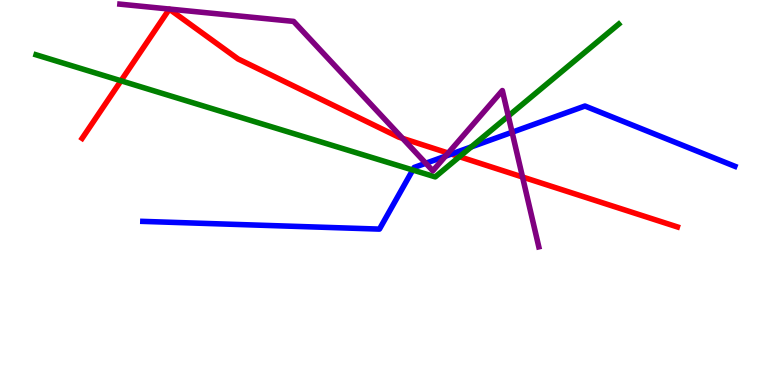[{'lines': ['blue', 'red'], 'intersections': [{'x': 5.82, 'y': 6.0}]}, {'lines': ['green', 'red'], 'intersections': [{'x': 1.56, 'y': 7.9}, {'x': 5.93, 'y': 5.93}]}, {'lines': ['purple', 'red'], 'intersections': [{'x': 5.19, 'y': 6.41}, {'x': 5.78, 'y': 6.02}, {'x': 6.74, 'y': 5.4}]}, {'lines': ['blue', 'green'], 'intersections': [{'x': 5.33, 'y': 5.58}, {'x': 6.08, 'y': 6.18}]}, {'lines': ['blue', 'purple'], 'intersections': [{'x': 5.49, 'y': 5.76}, {'x': 5.75, 'y': 5.94}, {'x': 6.61, 'y': 6.57}]}, {'lines': ['green', 'purple'], 'intersections': [{'x': 6.56, 'y': 6.99}]}]